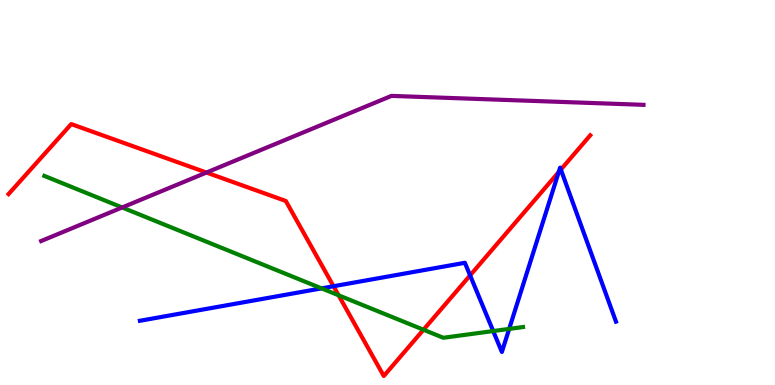[{'lines': ['blue', 'red'], 'intersections': [{'x': 4.3, 'y': 2.57}, {'x': 6.07, 'y': 2.85}, {'x': 7.21, 'y': 5.53}, {'x': 7.24, 'y': 5.6}]}, {'lines': ['green', 'red'], 'intersections': [{'x': 4.37, 'y': 2.33}, {'x': 5.46, 'y': 1.44}]}, {'lines': ['purple', 'red'], 'intersections': [{'x': 2.66, 'y': 5.52}]}, {'lines': ['blue', 'green'], 'intersections': [{'x': 4.15, 'y': 2.51}, {'x': 6.36, 'y': 1.4}, {'x': 6.57, 'y': 1.46}]}, {'lines': ['blue', 'purple'], 'intersections': []}, {'lines': ['green', 'purple'], 'intersections': [{'x': 1.58, 'y': 4.61}]}]